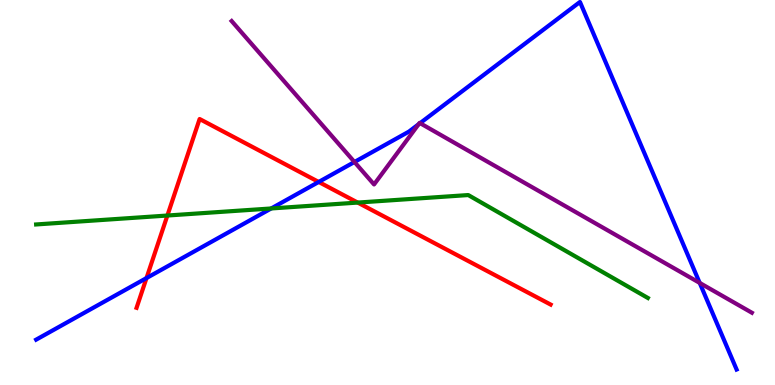[{'lines': ['blue', 'red'], 'intersections': [{'x': 1.89, 'y': 2.78}, {'x': 4.11, 'y': 5.27}]}, {'lines': ['green', 'red'], 'intersections': [{'x': 2.16, 'y': 4.4}, {'x': 4.62, 'y': 4.74}]}, {'lines': ['purple', 'red'], 'intersections': []}, {'lines': ['blue', 'green'], 'intersections': [{'x': 3.5, 'y': 4.59}]}, {'lines': ['blue', 'purple'], 'intersections': [{'x': 4.57, 'y': 5.79}, {'x': 5.4, 'y': 6.77}, {'x': 5.42, 'y': 6.8}, {'x': 9.03, 'y': 2.65}]}, {'lines': ['green', 'purple'], 'intersections': []}]